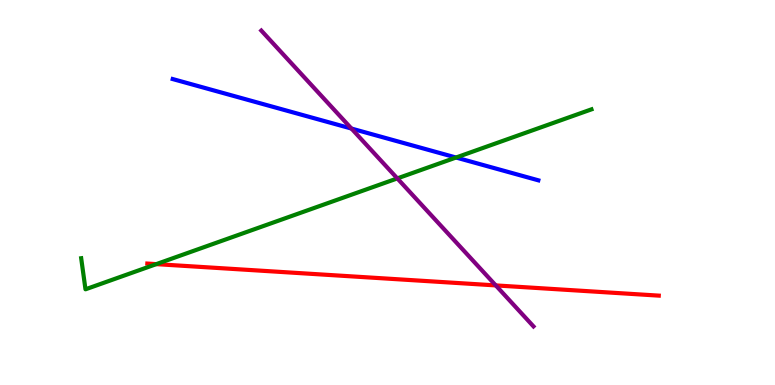[{'lines': ['blue', 'red'], 'intersections': []}, {'lines': ['green', 'red'], 'intersections': [{'x': 2.02, 'y': 3.14}]}, {'lines': ['purple', 'red'], 'intersections': [{'x': 6.4, 'y': 2.59}]}, {'lines': ['blue', 'green'], 'intersections': [{'x': 5.88, 'y': 5.91}]}, {'lines': ['blue', 'purple'], 'intersections': [{'x': 4.53, 'y': 6.66}]}, {'lines': ['green', 'purple'], 'intersections': [{'x': 5.13, 'y': 5.37}]}]